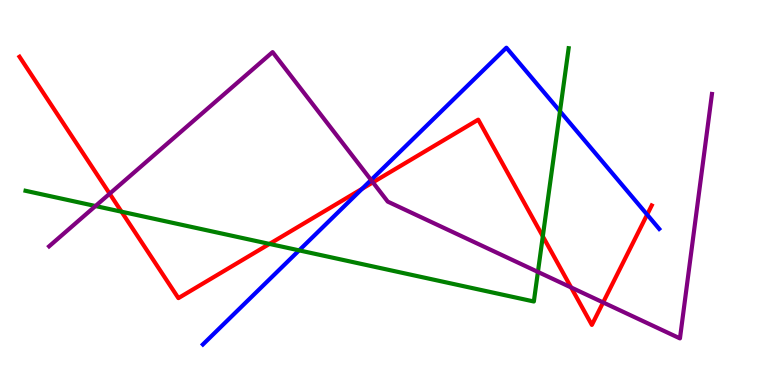[{'lines': ['blue', 'red'], 'intersections': [{'x': 4.67, 'y': 5.1}, {'x': 8.35, 'y': 4.43}]}, {'lines': ['green', 'red'], 'intersections': [{'x': 1.57, 'y': 4.5}, {'x': 3.48, 'y': 3.66}, {'x': 7.0, 'y': 3.86}]}, {'lines': ['purple', 'red'], 'intersections': [{'x': 1.42, 'y': 4.97}, {'x': 4.81, 'y': 5.26}, {'x': 7.37, 'y': 2.53}, {'x': 7.78, 'y': 2.14}]}, {'lines': ['blue', 'green'], 'intersections': [{'x': 3.86, 'y': 3.5}, {'x': 7.23, 'y': 7.11}]}, {'lines': ['blue', 'purple'], 'intersections': [{'x': 4.79, 'y': 5.32}]}, {'lines': ['green', 'purple'], 'intersections': [{'x': 1.23, 'y': 4.65}, {'x': 6.94, 'y': 2.94}]}]